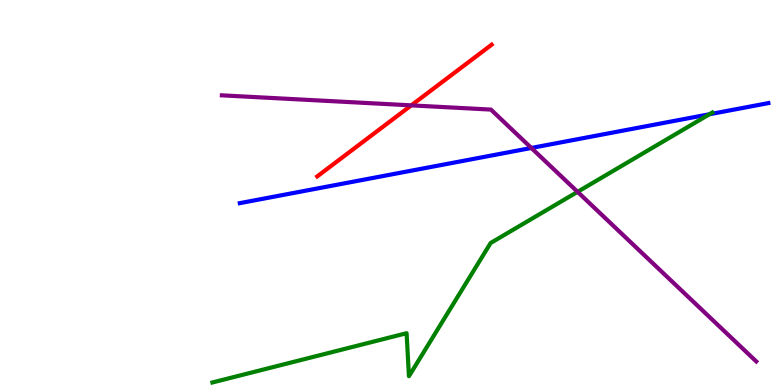[{'lines': ['blue', 'red'], 'intersections': []}, {'lines': ['green', 'red'], 'intersections': []}, {'lines': ['purple', 'red'], 'intersections': [{'x': 5.31, 'y': 7.26}]}, {'lines': ['blue', 'green'], 'intersections': [{'x': 9.15, 'y': 7.03}]}, {'lines': ['blue', 'purple'], 'intersections': [{'x': 6.86, 'y': 6.16}]}, {'lines': ['green', 'purple'], 'intersections': [{'x': 7.45, 'y': 5.02}]}]